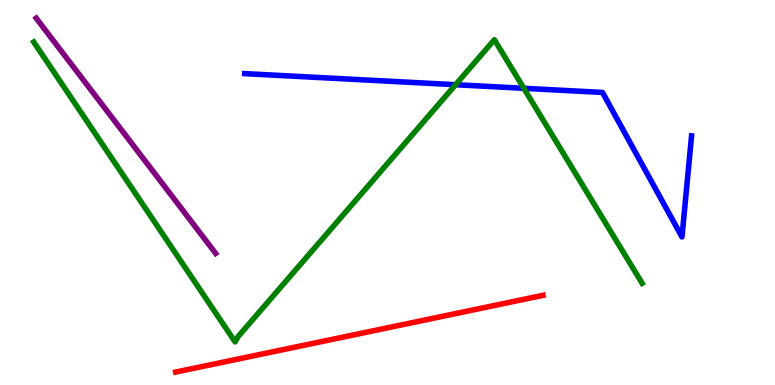[{'lines': ['blue', 'red'], 'intersections': []}, {'lines': ['green', 'red'], 'intersections': []}, {'lines': ['purple', 'red'], 'intersections': []}, {'lines': ['blue', 'green'], 'intersections': [{'x': 5.88, 'y': 7.8}, {'x': 6.76, 'y': 7.71}]}, {'lines': ['blue', 'purple'], 'intersections': []}, {'lines': ['green', 'purple'], 'intersections': []}]